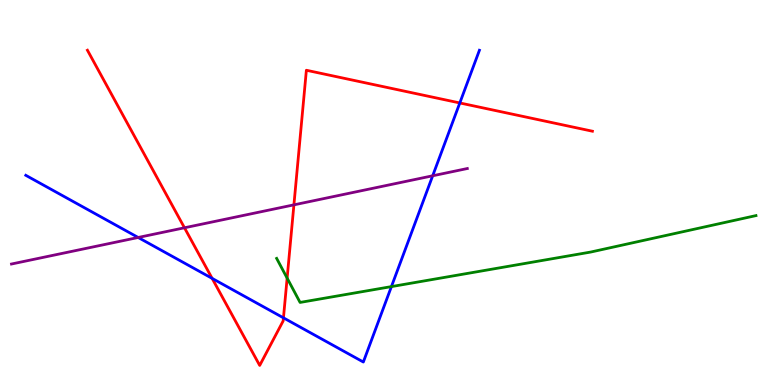[{'lines': ['blue', 'red'], 'intersections': [{'x': 2.74, 'y': 2.77}, {'x': 3.66, 'y': 1.74}, {'x': 5.93, 'y': 7.33}]}, {'lines': ['green', 'red'], 'intersections': [{'x': 3.7, 'y': 2.78}]}, {'lines': ['purple', 'red'], 'intersections': [{'x': 2.38, 'y': 4.08}, {'x': 3.79, 'y': 4.68}]}, {'lines': ['blue', 'green'], 'intersections': [{'x': 5.05, 'y': 2.56}]}, {'lines': ['blue', 'purple'], 'intersections': [{'x': 1.78, 'y': 3.83}, {'x': 5.58, 'y': 5.43}]}, {'lines': ['green', 'purple'], 'intersections': []}]